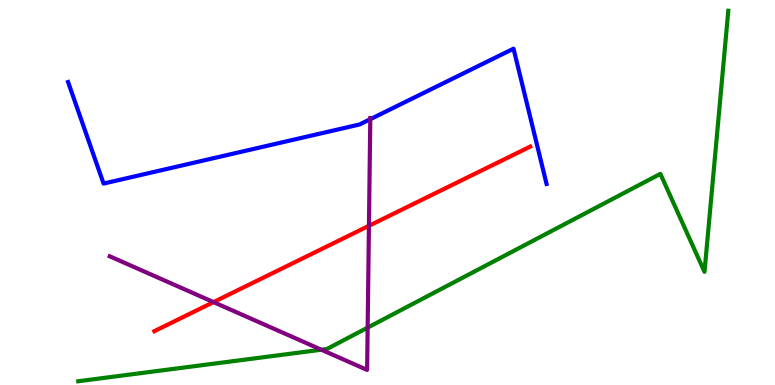[{'lines': ['blue', 'red'], 'intersections': []}, {'lines': ['green', 'red'], 'intersections': []}, {'lines': ['purple', 'red'], 'intersections': [{'x': 2.76, 'y': 2.15}, {'x': 4.76, 'y': 4.13}]}, {'lines': ['blue', 'green'], 'intersections': []}, {'lines': ['blue', 'purple'], 'intersections': [{'x': 4.78, 'y': 6.9}]}, {'lines': ['green', 'purple'], 'intersections': [{'x': 4.15, 'y': 0.916}, {'x': 4.74, 'y': 1.49}]}]